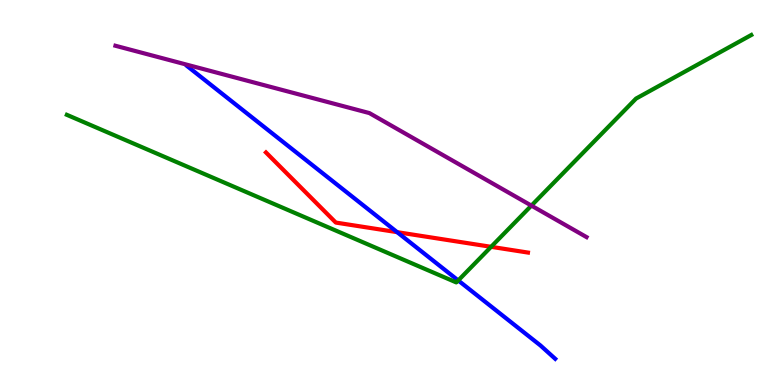[{'lines': ['blue', 'red'], 'intersections': [{'x': 5.12, 'y': 3.97}]}, {'lines': ['green', 'red'], 'intersections': [{'x': 6.34, 'y': 3.59}]}, {'lines': ['purple', 'red'], 'intersections': []}, {'lines': ['blue', 'green'], 'intersections': [{'x': 5.91, 'y': 2.72}]}, {'lines': ['blue', 'purple'], 'intersections': []}, {'lines': ['green', 'purple'], 'intersections': [{'x': 6.86, 'y': 4.66}]}]